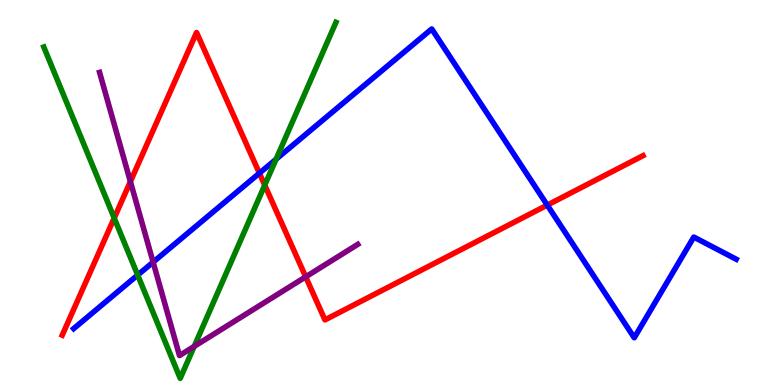[{'lines': ['blue', 'red'], 'intersections': [{'x': 3.35, 'y': 5.5}, {'x': 7.06, 'y': 4.67}]}, {'lines': ['green', 'red'], 'intersections': [{'x': 1.47, 'y': 4.34}, {'x': 3.42, 'y': 5.19}]}, {'lines': ['purple', 'red'], 'intersections': [{'x': 1.68, 'y': 5.28}, {'x': 3.94, 'y': 2.81}]}, {'lines': ['blue', 'green'], 'intersections': [{'x': 1.78, 'y': 2.86}, {'x': 3.56, 'y': 5.86}]}, {'lines': ['blue', 'purple'], 'intersections': [{'x': 1.98, 'y': 3.19}]}, {'lines': ['green', 'purple'], 'intersections': [{'x': 2.51, 'y': 1.0}]}]